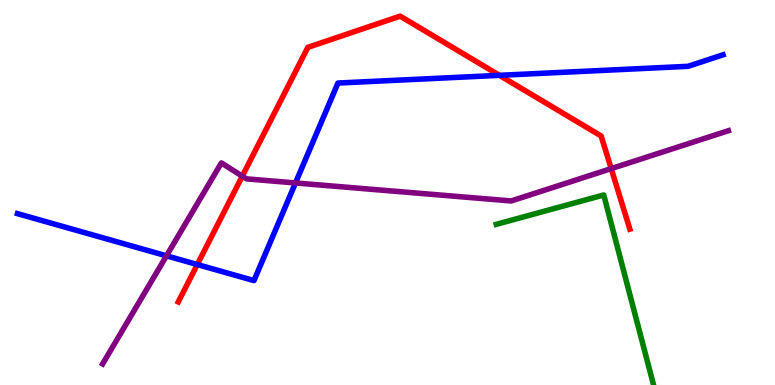[{'lines': ['blue', 'red'], 'intersections': [{'x': 2.55, 'y': 3.13}, {'x': 6.44, 'y': 8.04}]}, {'lines': ['green', 'red'], 'intersections': []}, {'lines': ['purple', 'red'], 'intersections': [{'x': 3.13, 'y': 5.42}, {'x': 7.89, 'y': 5.62}]}, {'lines': ['blue', 'green'], 'intersections': []}, {'lines': ['blue', 'purple'], 'intersections': [{'x': 2.15, 'y': 3.36}, {'x': 3.81, 'y': 5.25}]}, {'lines': ['green', 'purple'], 'intersections': []}]